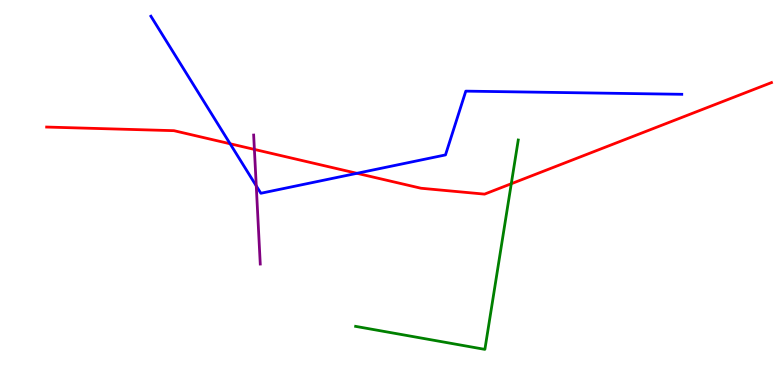[{'lines': ['blue', 'red'], 'intersections': [{'x': 2.97, 'y': 6.27}, {'x': 4.61, 'y': 5.5}]}, {'lines': ['green', 'red'], 'intersections': [{'x': 6.6, 'y': 5.23}]}, {'lines': ['purple', 'red'], 'intersections': [{'x': 3.28, 'y': 6.12}]}, {'lines': ['blue', 'green'], 'intersections': []}, {'lines': ['blue', 'purple'], 'intersections': [{'x': 3.31, 'y': 5.17}]}, {'lines': ['green', 'purple'], 'intersections': []}]